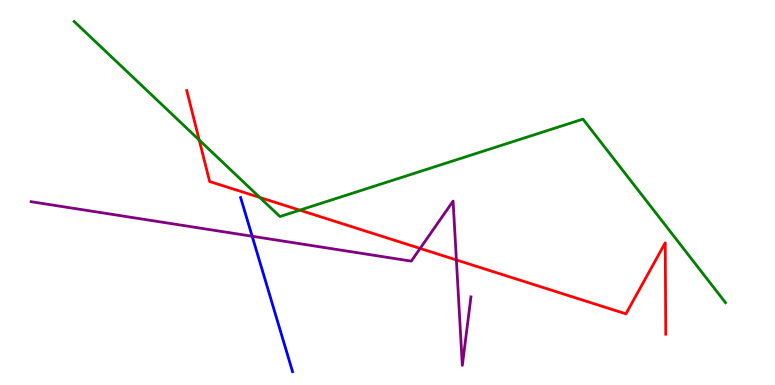[{'lines': ['blue', 'red'], 'intersections': []}, {'lines': ['green', 'red'], 'intersections': [{'x': 2.57, 'y': 6.36}, {'x': 3.35, 'y': 4.87}, {'x': 3.87, 'y': 4.54}]}, {'lines': ['purple', 'red'], 'intersections': [{'x': 5.42, 'y': 3.55}, {'x': 5.89, 'y': 3.25}]}, {'lines': ['blue', 'green'], 'intersections': []}, {'lines': ['blue', 'purple'], 'intersections': [{'x': 3.25, 'y': 3.86}]}, {'lines': ['green', 'purple'], 'intersections': []}]